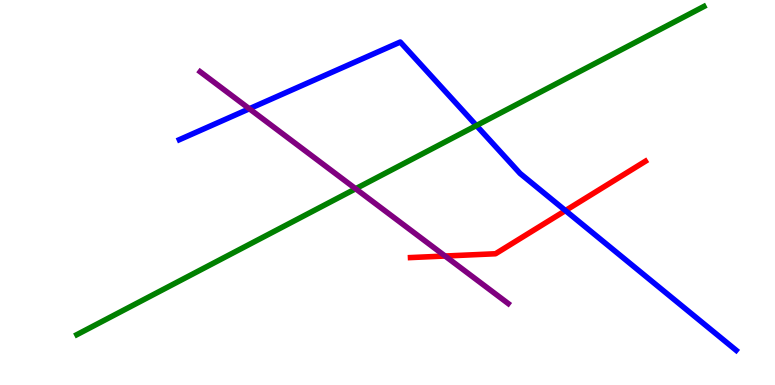[{'lines': ['blue', 'red'], 'intersections': [{'x': 7.3, 'y': 4.53}]}, {'lines': ['green', 'red'], 'intersections': []}, {'lines': ['purple', 'red'], 'intersections': [{'x': 5.74, 'y': 3.35}]}, {'lines': ['blue', 'green'], 'intersections': [{'x': 6.15, 'y': 6.74}]}, {'lines': ['blue', 'purple'], 'intersections': [{'x': 3.22, 'y': 7.18}]}, {'lines': ['green', 'purple'], 'intersections': [{'x': 4.59, 'y': 5.1}]}]